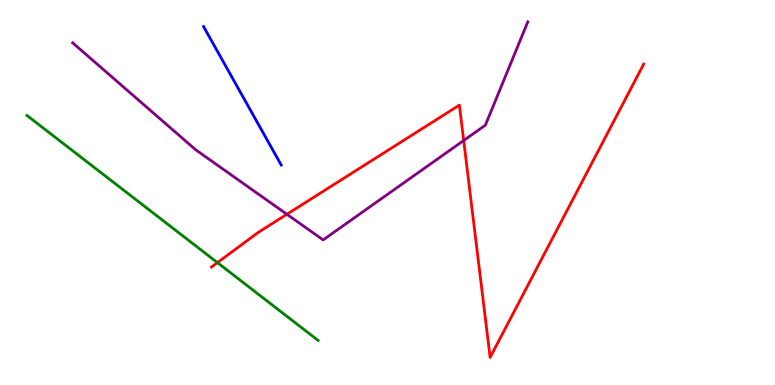[{'lines': ['blue', 'red'], 'intersections': []}, {'lines': ['green', 'red'], 'intersections': [{'x': 2.81, 'y': 3.18}]}, {'lines': ['purple', 'red'], 'intersections': [{'x': 3.7, 'y': 4.43}, {'x': 5.98, 'y': 6.35}]}, {'lines': ['blue', 'green'], 'intersections': []}, {'lines': ['blue', 'purple'], 'intersections': []}, {'lines': ['green', 'purple'], 'intersections': []}]